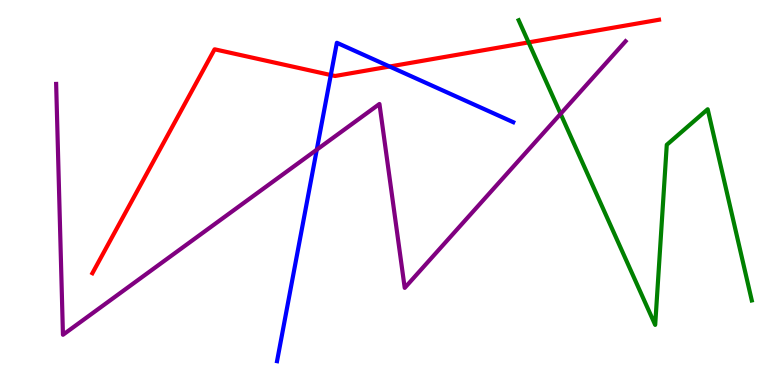[{'lines': ['blue', 'red'], 'intersections': [{'x': 4.27, 'y': 8.05}, {'x': 5.03, 'y': 8.27}]}, {'lines': ['green', 'red'], 'intersections': [{'x': 6.82, 'y': 8.9}]}, {'lines': ['purple', 'red'], 'intersections': []}, {'lines': ['blue', 'green'], 'intersections': []}, {'lines': ['blue', 'purple'], 'intersections': [{'x': 4.09, 'y': 6.11}]}, {'lines': ['green', 'purple'], 'intersections': [{'x': 7.23, 'y': 7.04}]}]